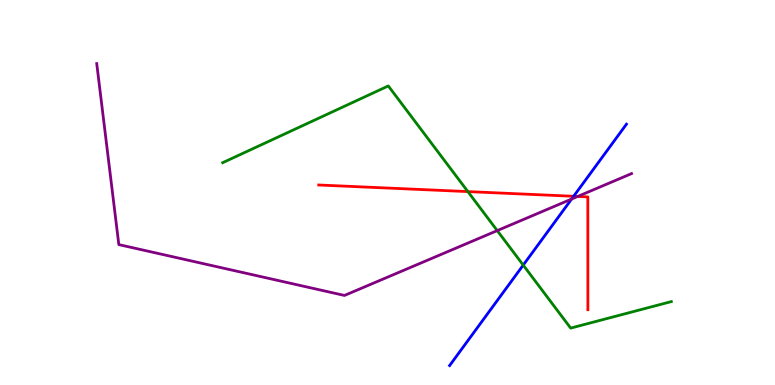[{'lines': ['blue', 'red'], 'intersections': [{'x': 7.4, 'y': 4.9}]}, {'lines': ['green', 'red'], 'intersections': [{'x': 6.04, 'y': 5.02}]}, {'lines': ['purple', 'red'], 'intersections': [{'x': 7.45, 'y': 4.9}]}, {'lines': ['blue', 'green'], 'intersections': [{'x': 6.75, 'y': 3.11}]}, {'lines': ['blue', 'purple'], 'intersections': [{'x': 7.38, 'y': 4.83}]}, {'lines': ['green', 'purple'], 'intersections': [{'x': 6.42, 'y': 4.01}]}]